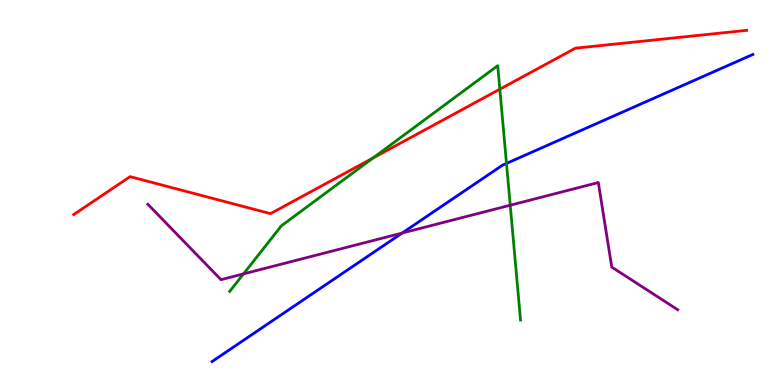[{'lines': ['blue', 'red'], 'intersections': []}, {'lines': ['green', 'red'], 'intersections': [{'x': 4.81, 'y': 5.89}, {'x': 6.45, 'y': 7.68}]}, {'lines': ['purple', 'red'], 'intersections': []}, {'lines': ['blue', 'green'], 'intersections': [{'x': 6.54, 'y': 5.76}]}, {'lines': ['blue', 'purple'], 'intersections': [{'x': 5.19, 'y': 3.95}]}, {'lines': ['green', 'purple'], 'intersections': [{'x': 3.14, 'y': 2.89}, {'x': 6.58, 'y': 4.67}]}]